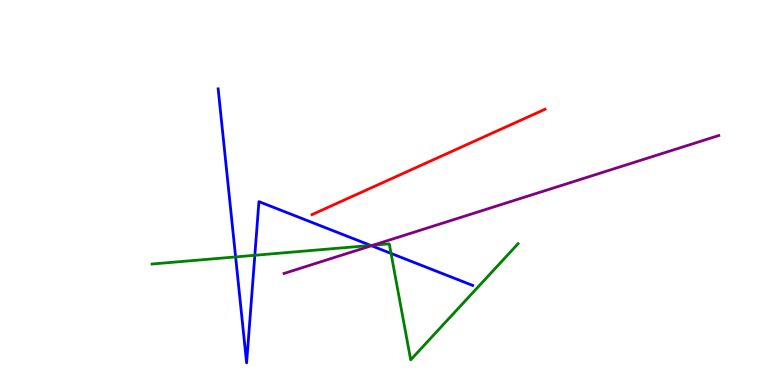[{'lines': ['blue', 'red'], 'intersections': []}, {'lines': ['green', 'red'], 'intersections': []}, {'lines': ['purple', 'red'], 'intersections': []}, {'lines': ['blue', 'green'], 'intersections': [{'x': 3.04, 'y': 3.33}, {'x': 3.29, 'y': 3.37}, {'x': 4.78, 'y': 3.63}, {'x': 5.05, 'y': 3.42}]}, {'lines': ['blue', 'purple'], 'intersections': [{'x': 4.79, 'y': 3.62}]}, {'lines': ['green', 'purple'], 'intersections': [{'x': 4.81, 'y': 3.63}]}]